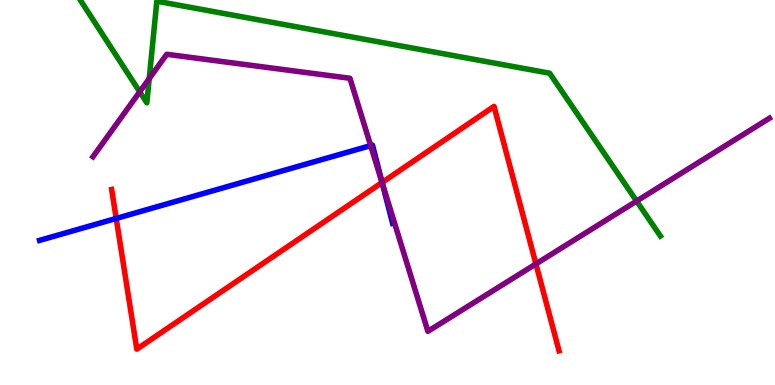[{'lines': ['blue', 'red'], 'intersections': [{'x': 1.5, 'y': 4.33}, {'x': 4.93, 'y': 5.26}]}, {'lines': ['green', 'red'], 'intersections': []}, {'lines': ['purple', 'red'], 'intersections': [{'x': 4.93, 'y': 5.26}, {'x': 6.92, 'y': 3.14}]}, {'lines': ['blue', 'green'], 'intersections': []}, {'lines': ['blue', 'purple'], 'intersections': [{'x': 4.78, 'y': 6.22}, {'x': 4.93, 'y': 5.23}]}, {'lines': ['green', 'purple'], 'intersections': [{'x': 1.8, 'y': 7.62}, {'x': 1.93, 'y': 7.96}, {'x': 8.21, 'y': 4.78}]}]